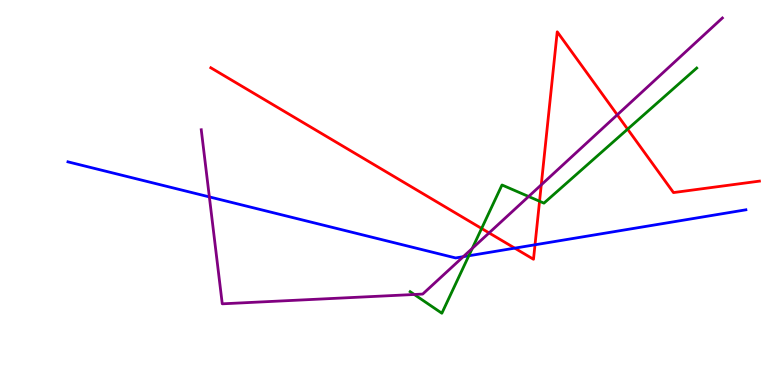[{'lines': ['blue', 'red'], 'intersections': [{'x': 6.64, 'y': 3.55}, {'x': 6.9, 'y': 3.64}]}, {'lines': ['green', 'red'], 'intersections': [{'x': 6.21, 'y': 4.07}, {'x': 6.96, 'y': 4.77}, {'x': 8.1, 'y': 6.65}]}, {'lines': ['purple', 'red'], 'intersections': [{'x': 6.31, 'y': 3.95}, {'x': 6.98, 'y': 5.2}, {'x': 7.96, 'y': 7.02}]}, {'lines': ['blue', 'green'], 'intersections': [{'x': 6.05, 'y': 3.36}]}, {'lines': ['blue', 'purple'], 'intersections': [{'x': 2.7, 'y': 4.89}, {'x': 5.98, 'y': 3.33}]}, {'lines': ['green', 'purple'], 'intersections': [{'x': 5.35, 'y': 2.35}, {'x': 6.09, 'y': 3.55}, {'x': 6.82, 'y': 4.9}]}]